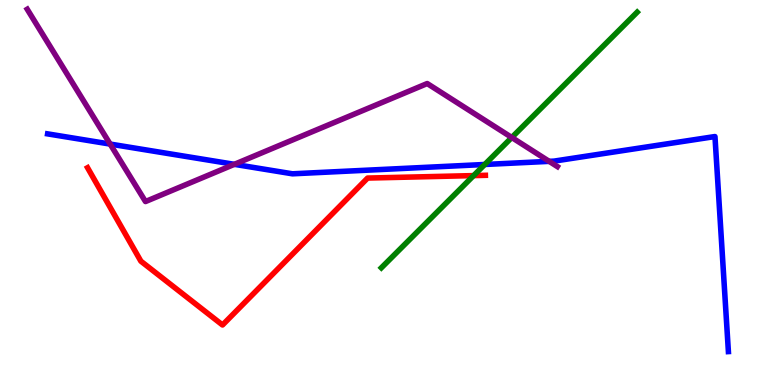[{'lines': ['blue', 'red'], 'intersections': []}, {'lines': ['green', 'red'], 'intersections': [{'x': 6.11, 'y': 5.44}]}, {'lines': ['purple', 'red'], 'intersections': []}, {'lines': ['blue', 'green'], 'intersections': [{'x': 6.25, 'y': 5.73}]}, {'lines': ['blue', 'purple'], 'intersections': [{'x': 1.42, 'y': 6.26}, {'x': 3.02, 'y': 5.73}, {'x': 7.09, 'y': 5.81}]}, {'lines': ['green', 'purple'], 'intersections': [{'x': 6.6, 'y': 6.43}]}]